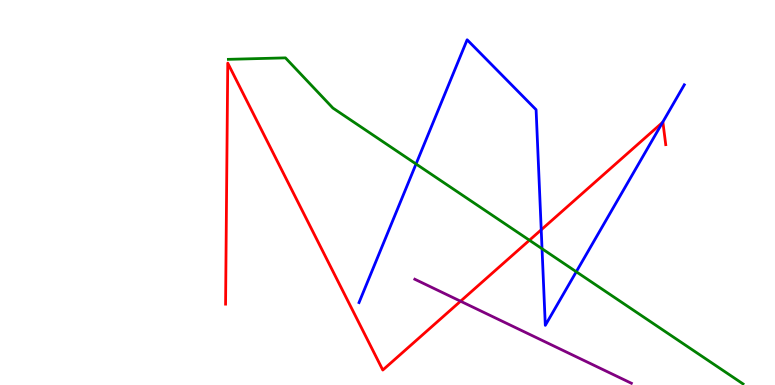[{'lines': ['blue', 'red'], 'intersections': [{'x': 6.98, 'y': 4.03}, {'x': 8.55, 'y': 6.82}]}, {'lines': ['green', 'red'], 'intersections': [{'x': 6.83, 'y': 3.76}]}, {'lines': ['purple', 'red'], 'intersections': [{'x': 5.94, 'y': 2.18}]}, {'lines': ['blue', 'green'], 'intersections': [{'x': 5.37, 'y': 5.74}, {'x': 6.99, 'y': 3.54}, {'x': 7.44, 'y': 2.94}]}, {'lines': ['blue', 'purple'], 'intersections': []}, {'lines': ['green', 'purple'], 'intersections': []}]